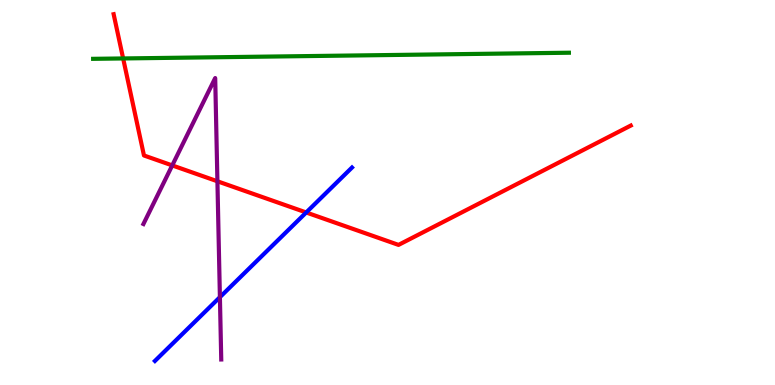[{'lines': ['blue', 'red'], 'intersections': [{'x': 3.95, 'y': 4.48}]}, {'lines': ['green', 'red'], 'intersections': [{'x': 1.59, 'y': 8.48}]}, {'lines': ['purple', 'red'], 'intersections': [{'x': 2.22, 'y': 5.7}, {'x': 2.81, 'y': 5.29}]}, {'lines': ['blue', 'green'], 'intersections': []}, {'lines': ['blue', 'purple'], 'intersections': [{'x': 2.84, 'y': 2.28}]}, {'lines': ['green', 'purple'], 'intersections': []}]